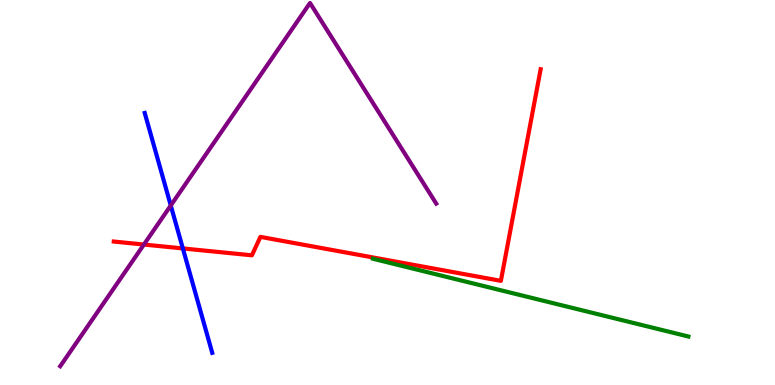[{'lines': ['blue', 'red'], 'intersections': [{'x': 2.36, 'y': 3.55}]}, {'lines': ['green', 'red'], 'intersections': []}, {'lines': ['purple', 'red'], 'intersections': [{'x': 1.86, 'y': 3.65}]}, {'lines': ['blue', 'green'], 'intersections': []}, {'lines': ['blue', 'purple'], 'intersections': [{'x': 2.2, 'y': 4.66}]}, {'lines': ['green', 'purple'], 'intersections': []}]